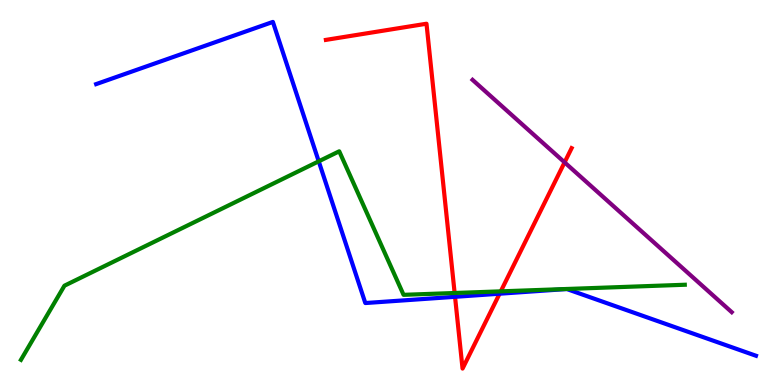[{'lines': ['blue', 'red'], 'intersections': [{'x': 5.87, 'y': 2.29}, {'x': 6.45, 'y': 2.37}]}, {'lines': ['green', 'red'], 'intersections': [{'x': 5.87, 'y': 2.39}, {'x': 6.46, 'y': 2.43}]}, {'lines': ['purple', 'red'], 'intersections': [{'x': 7.29, 'y': 5.78}]}, {'lines': ['blue', 'green'], 'intersections': [{'x': 4.11, 'y': 5.81}]}, {'lines': ['blue', 'purple'], 'intersections': []}, {'lines': ['green', 'purple'], 'intersections': []}]